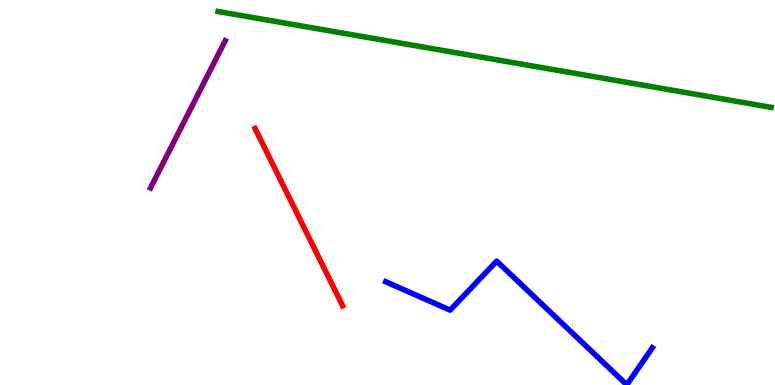[{'lines': ['blue', 'red'], 'intersections': []}, {'lines': ['green', 'red'], 'intersections': []}, {'lines': ['purple', 'red'], 'intersections': []}, {'lines': ['blue', 'green'], 'intersections': []}, {'lines': ['blue', 'purple'], 'intersections': []}, {'lines': ['green', 'purple'], 'intersections': []}]